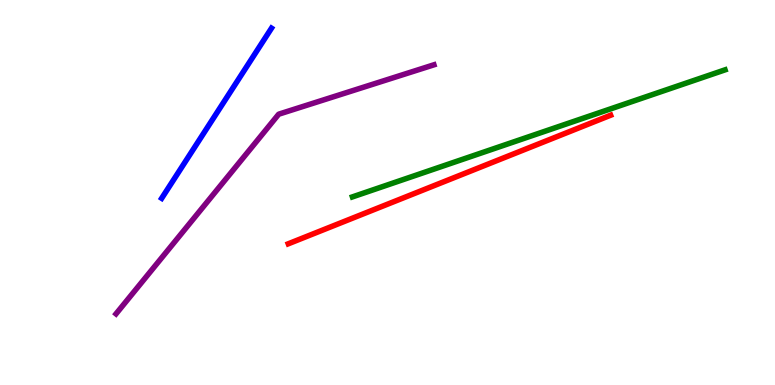[{'lines': ['blue', 'red'], 'intersections': []}, {'lines': ['green', 'red'], 'intersections': []}, {'lines': ['purple', 'red'], 'intersections': []}, {'lines': ['blue', 'green'], 'intersections': []}, {'lines': ['blue', 'purple'], 'intersections': []}, {'lines': ['green', 'purple'], 'intersections': []}]